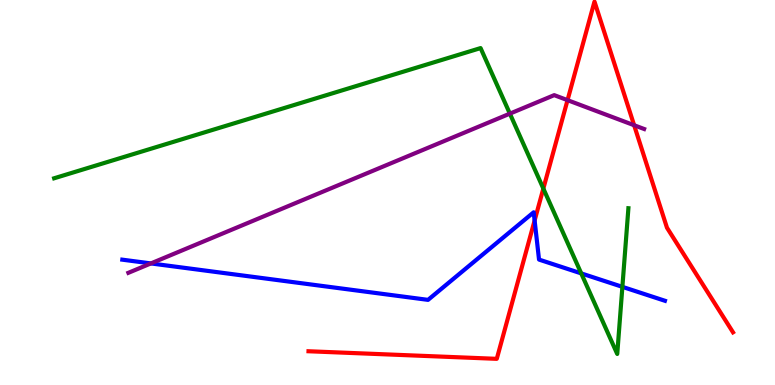[{'lines': ['blue', 'red'], 'intersections': [{'x': 6.9, 'y': 4.27}]}, {'lines': ['green', 'red'], 'intersections': [{'x': 7.01, 'y': 5.1}]}, {'lines': ['purple', 'red'], 'intersections': [{'x': 7.32, 'y': 7.4}, {'x': 8.18, 'y': 6.75}]}, {'lines': ['blue', 'green'], 'intersections': [{'x': 7.5, 'y': 2.9}, {'x': 8.03, 'y': 2.55}]}, {'lines': ['blue', 'purple'], 'intersections': [{'x': 1.95, 'y': 3.16}]}, {'lines': ['green', 'purple'], 'intersections': [{'x': 6.58, 'y': 7.05}]}]